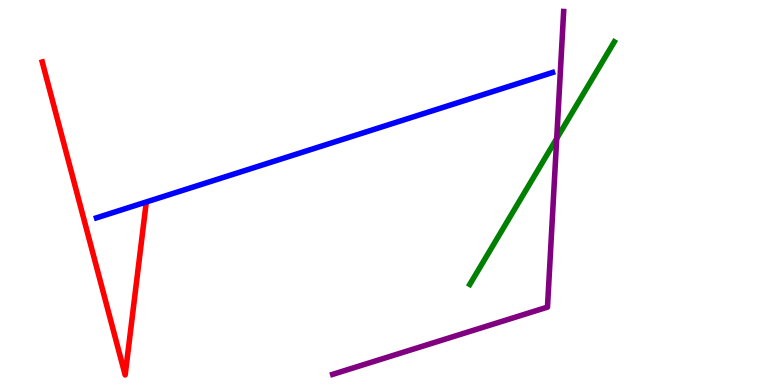[{'lines': ['blue', 'red'], 'intersections': []}, {'lines': ['green', 'red'], 'intersections': []}, {'lines': ['purple', 'red'], 'intersections': []}, {'lines': ['blue', 'green'], 'intersections': []}, {'lines': ['blue', 'purple'], 'intersections': []}, {'lines': ['green', 'purple'], 'intersections': [{'x': 7.18, 'y': 6.4}]}]